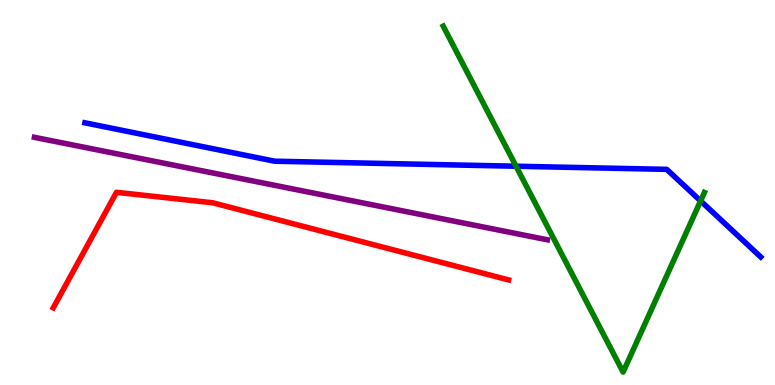[{'lines': ['blue', 'red'], 'intersections': []}, {'lines': ['green', 'red'], 'intersections': []}, {'lines': ['purple', 'red'], 'intersections': []}, {'lines': ['blue', 'green'], 'intersections': [{'x': 6.66, 'y': 5.68}, {'x': 9.04, 'y': 4.78}]}, {'lines': ['blue', 'purple'], 'intersections': []}, {'lines': ['green', 'purple'], 'intersections': []}]